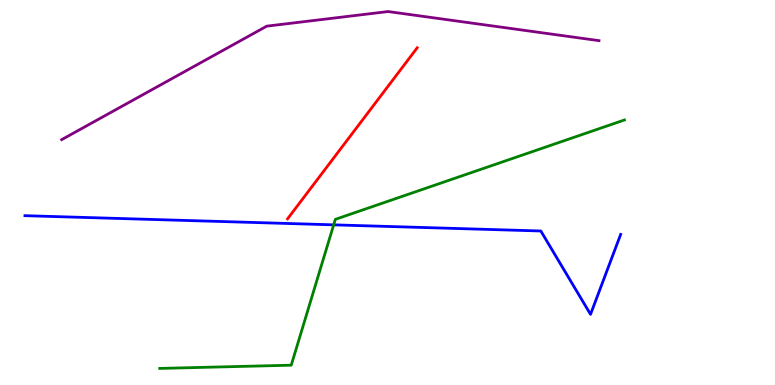[{'lines': ['blue', 'red'], 'intersections': []}, {'lines': ['green', 'red'], 'intersections': []}, {'lines': ['purple', 'red'], 'intersections': []}, {'lines': ['blue', 'green'], 'intersections': [{'x': 4.31, 'y': 4.16}]}, {'lines': ['blue', 'purple'], 'intersections': []}, {'lines': ['green', 'purple'], 'intersections': []}]